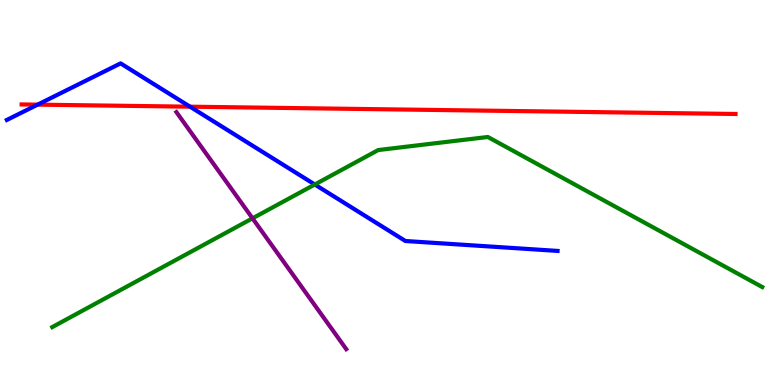[{'lines': ['blue', 'red'], 'intersections': [{'x': 0.485, 'y': 7.28}, {'x': 2.45, 'y': 7.23}]}, {'lines': ['green', 'red'], 'intersections': []}, {'lines': ['purple', 'red'], 'intersections': []}, {'lines': ['blue', 'green'], 'intersections': [{'x': 4.06, 'y': 5.21}]}, {'lines': ['blue', 'purple'], 'intersections': []}, {'lines': ['green', 'purple'], 'intersections': [{'x': 3.26, 'y': 4.33}]}]